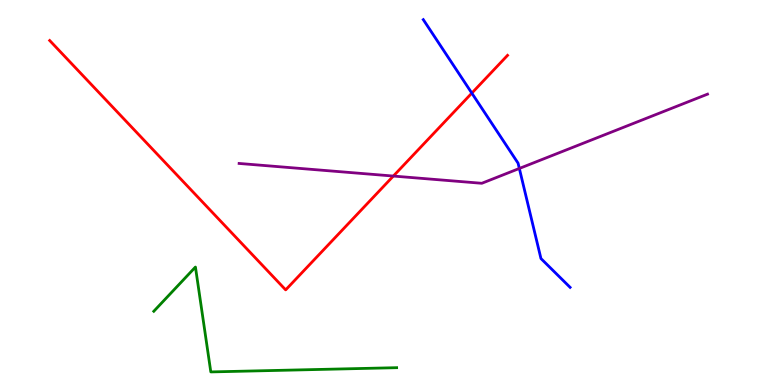[{'lines': ['blue', 'red'], 'intersections': [{'x': 6.09, 'y': 7.58}]}, {'lines': ['green', 'red'], 'intersections': []}, {'lines': ['purple', 'red'], 'intersections': [{'x': 5.08, 'y': 5.43}]}, {'lines': ['blue', 'green'], 'intersections': []}, {'lines': ['blue', 'purple'], 'intersections': [{'x': 6.7, 'y': 5.62}]}, {'lines': ['green', 'purple'], 'intersections': []}]